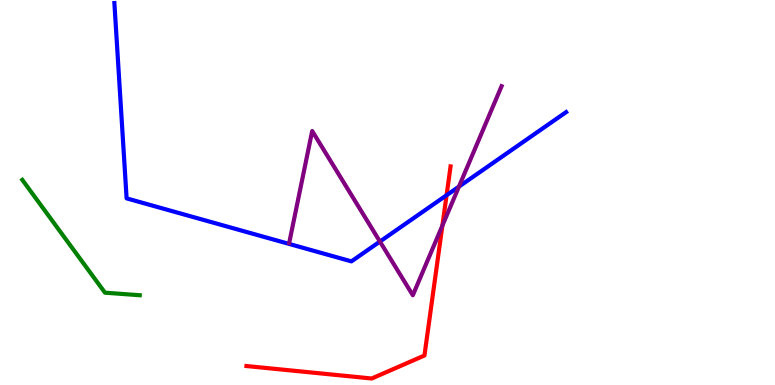[{'lines': ['blue', 'red'], 'intersections': [{'x': 5.76, 'y': 4.93}]}, {'lines': ['green', 'red'], 'intersections': []}, {'lines': ['purple', 'red'], 'intersections': [{'x': 5.71, 'y': 4.14}]}, {'lines': ['blue', 'green'], 'intersections': []}, {'lines': ['blue', 'purple'], 'intersections': [{'x': 4.9, 'y': 3.73}, {'x': 5.92, 'y': 5.15}]}, {'lines': ['green', 'purple'], 'intersections': []}]